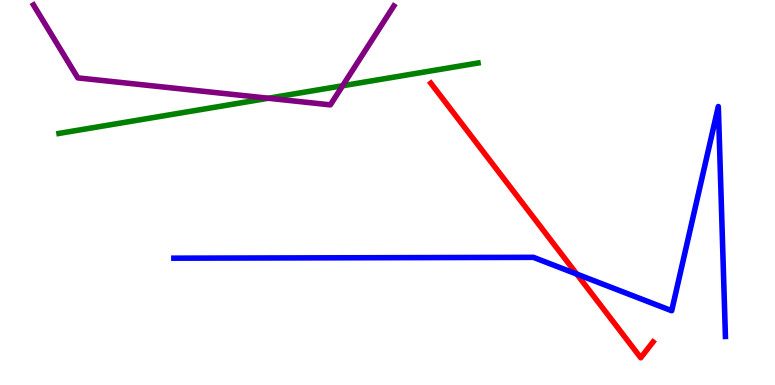[{'lines': ['blue', 'red'], 'intersections': [{'x': 7.44, 'y': 2.88}]}, {'lines': ['green', 'red'], 'intersections': []}, {'lines': ['purple', 'red'], 'intersections': []}, {'lines': ['blue', 'green'], 'intersections': []}, {'lines': ['blue', 'purple'], 'intersections': []}, {'lines': ['green', 'purple'], 'intersections': [{'x': 3.46, 'y': 7.45}, {'x': 4.42, 'y': 7.77}]}]